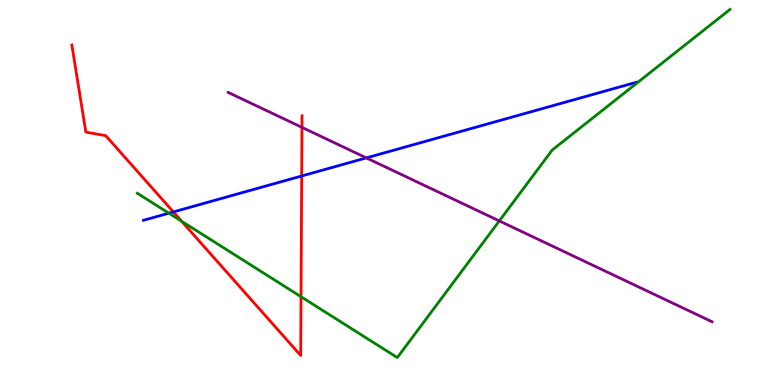[{'lines': ['blue', 'red'], 'intersections': [{'x': 2.24, 'y': 4.5}, {'x': 3.89, 'y': 5.43}]}, {'lines': ['green', 'red'], 'intersections': [{'x': 2.34, 'y': 4.25}, {'x': 3.88, 'y': 2.29}]}, {'lines': ['purple', 'red'], 'intersections': [{'x': 3.9, 'y': 6.69}]}, {'lines': ['blue', 'green'], 'intersections': [{'x': 2.18, 'y': 4.46}]}, {'lines': ['blue', 'purple'], 'intersections': [{'x': 4.73, 'y': 5.9}]}, {'lines': ['green', 'purple'], 'intersections': [{'x': 6.44, 'y': 4.26}]}]